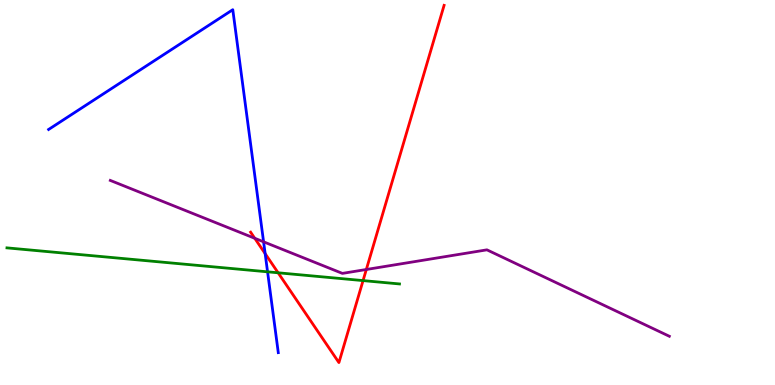[{'lines': ['blue', 'red'], 'intersections': [{'x': 3.42, 'y': 3.41}]}, {'lines': ['green', 'red'], 'intersections': [{'x': 3.59, 'y': 2.91}, {'x': 4.68, 'y': 2.71}]}, {'lines': ['purple', 'red'], 'intersections': [{'x': 3.29, 'y': 3.81}, {'x': 4.73, 'y': 3.0}]}, {'lines': ['blue', 'green'], 'intersections': [{'x': 3.45, 'y': 2.94}]}, {'lines': ['blue', 'purple'], 'intersections': [{'x': 3.4, 'y': 3.72}]}, {'lines': ['green', 'purple'], 'intersections': []}]